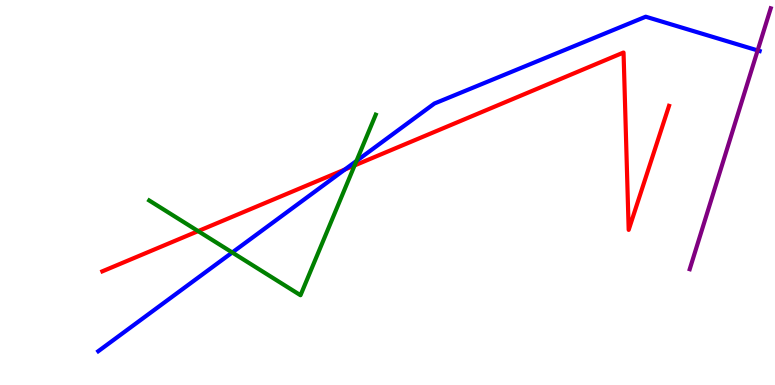[{'lines': ['blue', 'red'], 'intersections': [{'x': 4.45, 'y': 5.6}]}, {'lines': ['green', 'red'], 'intersections': [{'x': 2.56, 'y': 4.0}, {'x': 4.58, 'y': 5.7}]}, {'lines': ['purple', 'red'], 'intersections': []}, {'lines': ['blue', 'green'], 'intersections': [{'x': 3.0, 'y': 3.44}, {'x': 4.6, 'y': 5.82}]}, {'lines': ['blue', 'purple'], 'intersections': [{'x': 9.78, 'y': 8.69}]}, {'lines': ['green', 'purple'], 'intersections': []}]